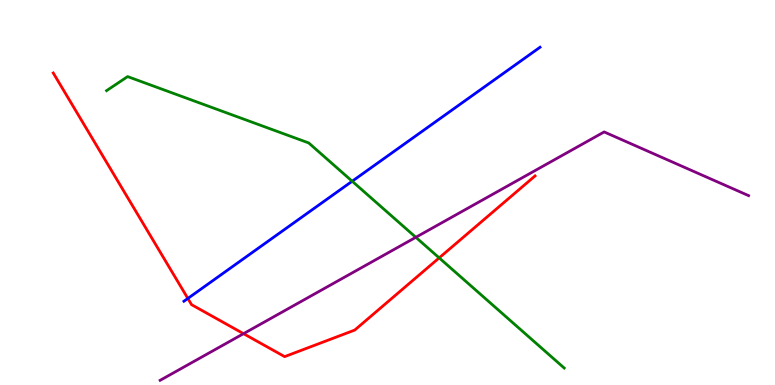[{'lines': ['blue', 'red'], 'intersections': [{'x': 2.42, 'y': 2.25}]}, {'lines': ['green', 'red'], 'intersections': [{'x': 5.67, 'y': 3.3}]}, {'lines': ['purple', 'red'], 'intersections': [{'x': 3.14, 'y': 1.33}]}, {'lines': ['blue', 'green'], 'intersections': [{'x': 4.54, 'y': 5.29}]}, {'lines': ['blue', 'purple'], 'intersections': []}, {'lines': ['green', 'purple'], 'intersections': [{'x': 5.37, 'y': 3.84}]}]